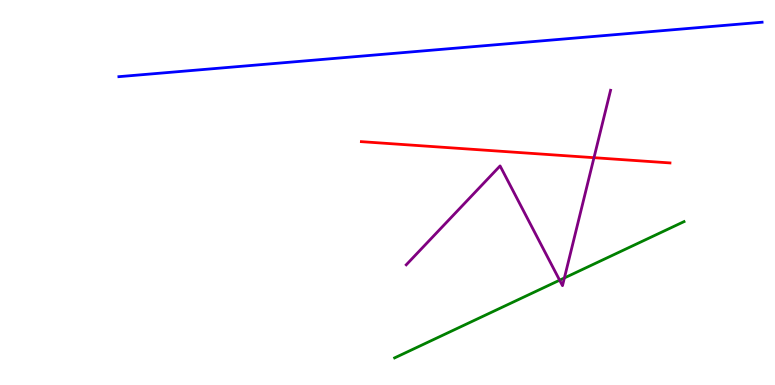[{'lines': ['blue', 'red'], 'intersections': []}, {'lines': ['green', 'red'], 'intersections': []}, {'lines': ['purple', 'red'], 'intersections': [{'x': 7.66, 'y': 5.9}]}, {'lines': ['blue', 'green'], 'intersections': []}, {'lines': ['blue', 'purple'], 'intersections': []}, {'lines': ['green', 'purple'], 'intersections': [{'x': 7.22, 'y': 2.72}, {'x': 7.28, 'y': 2.78}]}]